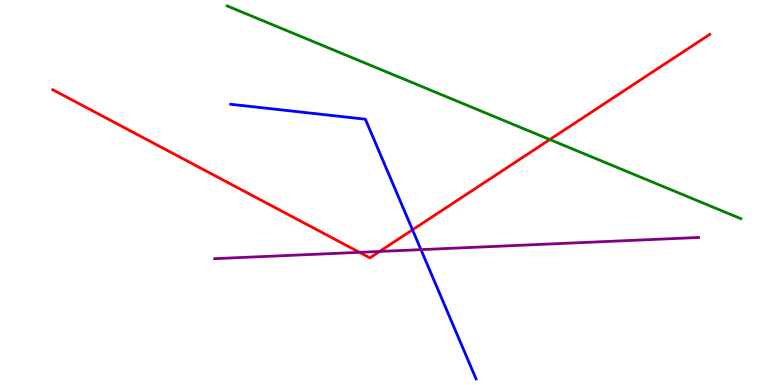[{'lines': ['blue', 'red'], 'intersections': [{'x': 5.32, 'y': 4.03}]}, {'lines': ['green', 'red'], 'intersections': [{'x': 7.09, 'y': 6.38}]}, {'lines': ['purple', 'red'], 'intersections': [{'x': 4.64, 'y': 3.45}, {'x': 4.9, 'y': 3.47}]}, {'lines': ['blue', 'green'], 'intersections': []}, {'lines': ['blue', 'purple'], 'intersections': [{'x': 5.43, 'y': 3.52}]}, {'lines': ['green', 'purple'], 'intersections': []}]